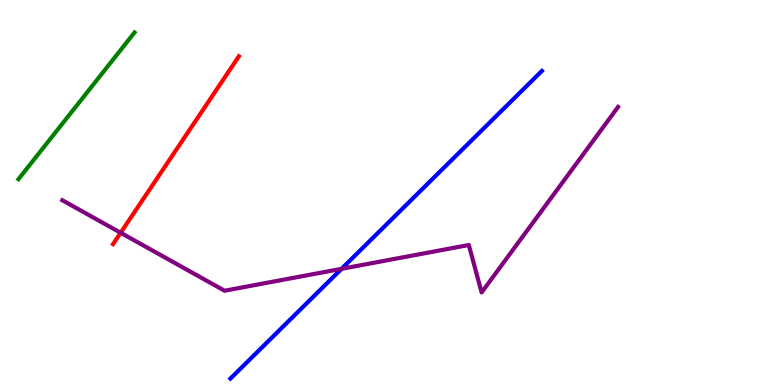[{'lines': ['blue', 'red'], 'intersections': []}, {'lines': ['green', 'red'], 'intersections': []}, {'lines': ['purple', 'red'], 'intersections': [{'x': 1.56, 'y': 3.95}]}, {'lines': ['blue', 'green'], 'intersections': []}, {'lines': ['blue', 'purple'], 'intersections': [{'x': 4.41, 'y': 3.02}]}, {'lines': ['green', 'purple'], 'intersections': []}]